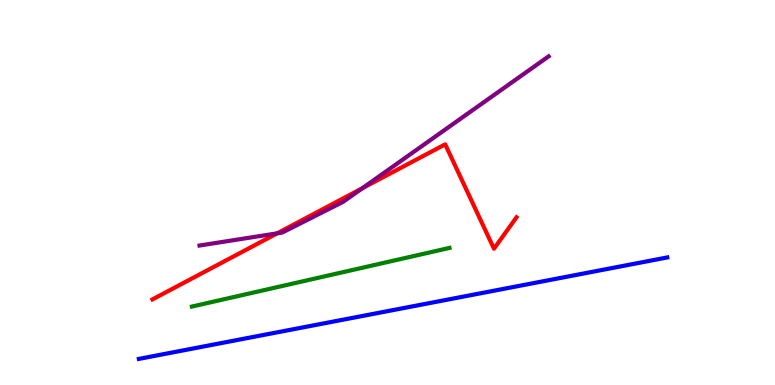[{'lines': ['blue', 'red'], 'intersections': []}, {'lines': ['green', 'red'], 'intersections': []}, {'lines': ['purple', 'red'], 'intersections': [{'x': 3.58, 'y': 3.94}, {'x': 4.68, 'y': 5.11}]}, {'lines': ['blue', 'green'], 'intersections': []}, {'lines': ['blue', 'purple'], 'intersections': []}, {'lines': ['green', 'purple'], 'intersections': []}]